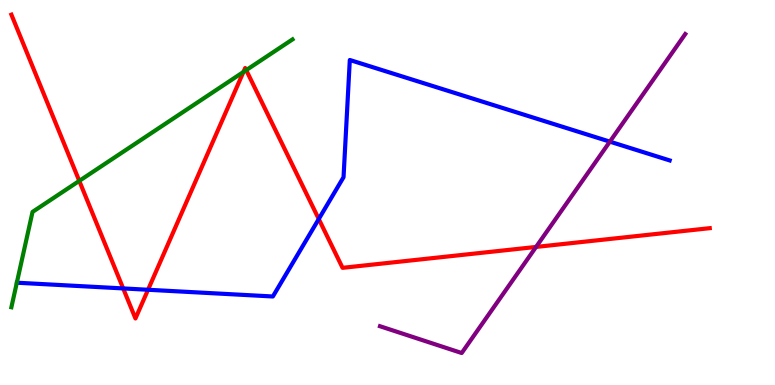[{'lines': ['blue', 'red'], 'intersections': [{'x': 1.59, 'y': 2.51}, {'x': 1.91, 'y': 2.47}, {'x': 4.11, 'y': 4.31}]}, {'lines': ['green', 'red'], 'intersections': [{'x': 1.02, 'y': 5.3}, {'x': 3.14, 'y': 8.13}, {'x': 3.18, 'y': 8.18}]}, {'lines': ['purple', 'red'], 'intersections': [{'x': 6.92, 'y': 3.59}]}, {'lines': ['blue', 'green'], 'intersections': []}, {'lines': ['blue', 'purple'], 'intersections': [{'x': 7.87, 'y': 6.32}]}, {'lines': ['green', 'purple'], 'intersections': []}]